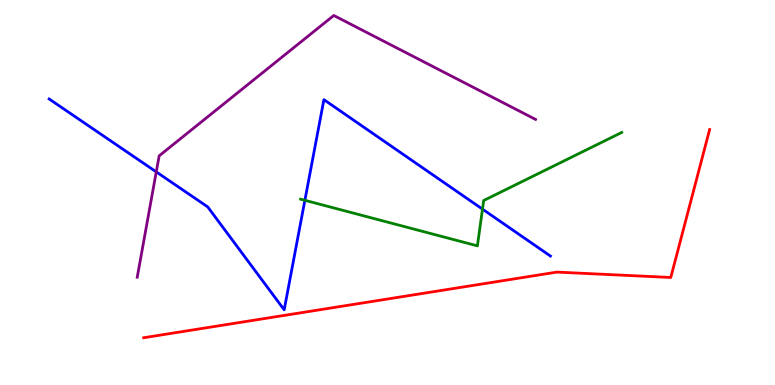[{'lines': ['blue', 'red'], 'intersections': []}, {'lines': ['green', 'red'], 'intersections': []}, {'lines': ['purple', 'red'], 'intersections': []}, {'lines': ['blue', 'green'], 'intersections': [{'x': 3.93, 'y': 4.8}, {'x': 6.23, 'y': 4.57}]}, {'lines': ['blue', 'purple'], 'intersections': [{'x': 2.02, 'y': 5.54}]}, {'lines': ['green', 'purple'], 'intersections': []}]